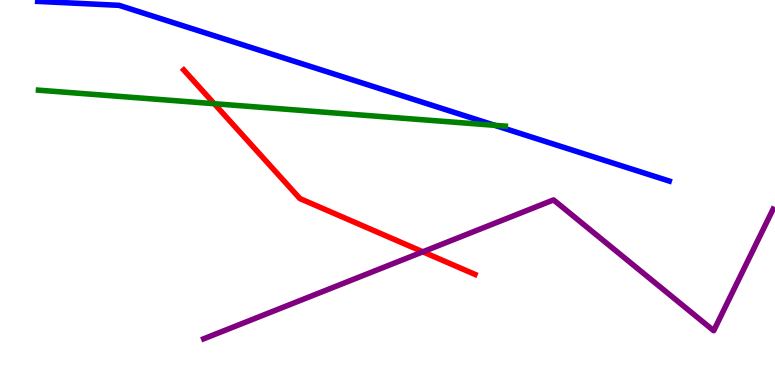[{'lines': ['blue', 'red'], 'intersections': []}, {'lines': ['green', 'red'], 'intersections': [{'x': 2.76, 'y': 7.31}]}, {'lines': ['purple', 'red'], 'intersections': [{'x': 5.46, 'y': 3.46}]}, {'lines': ['blue', 'green'], 'intersections': [{'x': 6.38, 'y': 6.74}]}, {'lines': ['blue', 'purple'], 'intersections': []}, {'lines': ['green', 'purple'], 'intersections': []}]